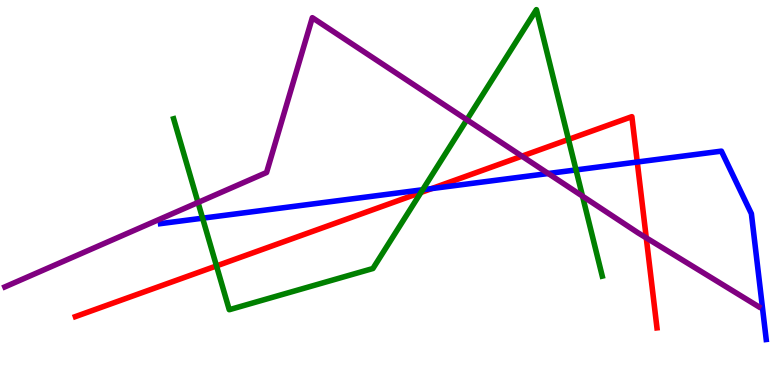[{'lines': ['blue', 'red'], 'intersections': [{'x': 5.57, 'y': 5.1}, {'x': 8.22, 'y': 5.79}]}, {'lines': ['green', 'red'], 'intersections': [{'x': 2.79, 'y': 3.09}, {'x': 5.43, 'y': 5.0}, {'x': 7.34, 'y': 6.38}]}, {'lines': ['purple', 'red'], 'intersections': [{'x': 6.73, 'y': 5.94}, {'x': 8.34, 'y': 3.82}]}, {'lines': ['blue', 'green'], 'intersections': [{'x': 2.61, 'y': 4.33}, {'x': 5.45, 'y': 5.07}, {'x': 7.43, 'y': 5.59}]}, {'lines': ['blue', 'purple'], 'intersections': [{'x': 7.07, 'y': 5.49}]}, {'lines': ['green', 'purple'], 'intersections': [{'x': 2.56, 'y': 4.74}, {'x': 6.02, 'y': 6.89}, {'x': 7.52, 'y': 4.91}]}]